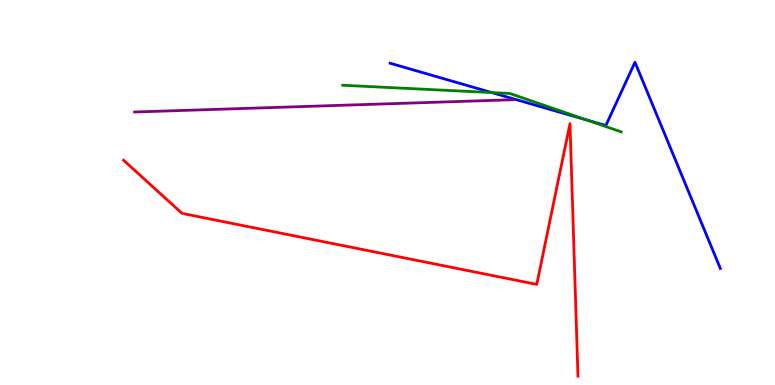[{'lines': ['blue', 'red'], 'intersections': []}, {'lines': ['green', 'red'], 'intersections': []}, {'lines': ['purple', 'red'], 'intersections': []}, {'lines': ['blue', 'green'], 'intersections': [{'x': 6.35, 'y': 7.6}, {'x': 7.57, 'y': 6.88}]}, {'lines': ['blue', 'purple'], 'intersections': []}, {'lines': ['green', 'purple'], 'intersections': []}]